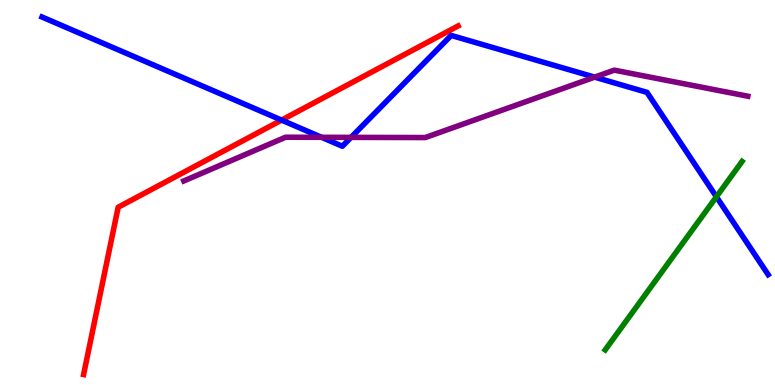[{'lines': ['blue', 'red'], 'intersections': [{'x': 3.63, 'y': 6.88}]}, {'lines': ['green', 'red'], 'intersections': []}, {'lines': ['purple', 'red'], 'intersections': []}, {'lines': ['blue', 'green'], 'intersections': [{'x': 9.24, 'y': 4.89}]}, {'lines': ['blue', 'purple'], 'intersections': [{'x': 4.15, 'y': 6.43}, {'x': 4.53, 'y': 6.43}, {'x': 7.67, 'y': 8.0}]}, {'lines': ['green', 'purple'], 'intersections': []}]